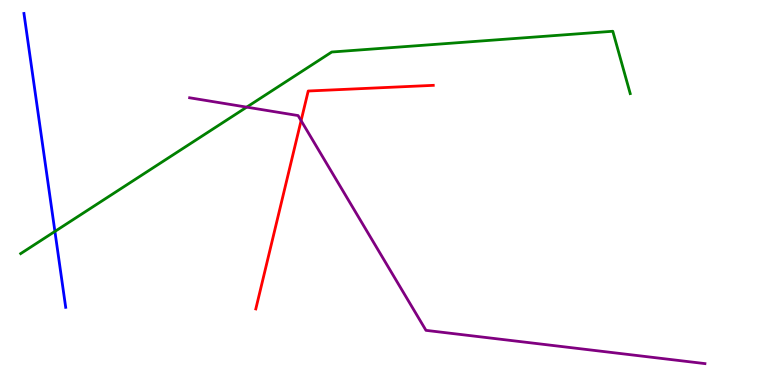[{'lines': ['blue', 'red'], 'intersections': []}, {'lines': ['green', 'red'], 'intersections': []}, {'lines': ['purple', 'red'], 'intersections': [{'x': 3.89, 'y': 6.87}]}, {'lines': ['blue', 'green'], 'intersections': [{'x': 0.709, 'y': 3.99}]}, {'lines': ['blue', 'purple'], 'intersections': []}, {'lines': ['green', 'purple'], 'intersections': [{'x': 3.18, 'y': 7.22}]}]